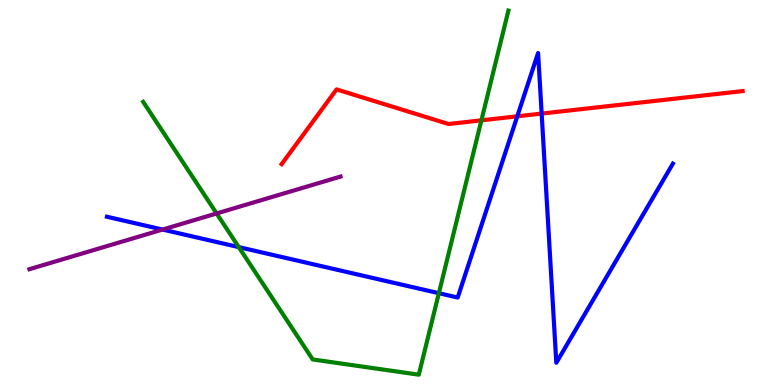[{'lines': ['blue', 'red'], 'intersections': [{'x': 6.67, 'y': 6.98}, {'x': 6.99, 'y': 7.05}]}, {'lines': ['green', 'red'], 'intersections': [{'x': 6.21, 'y': 6.87}]}, {'lines': ['purple', 'red'], 'intersections': []}, {'lines': ['blue', 'green'], 'intersections': [{'x': 3.08, 'y': 3.58}, {'x': 5.66, 'y': 2.38}]}, {'lines': ['blue', 'purple'], 'intersections': [{'x': 2.1, 'y': 4.04}]}, {'lines': ['green', 'purple'], 'intersections': [{'x': 2.8, 'y': 4.46}]}]